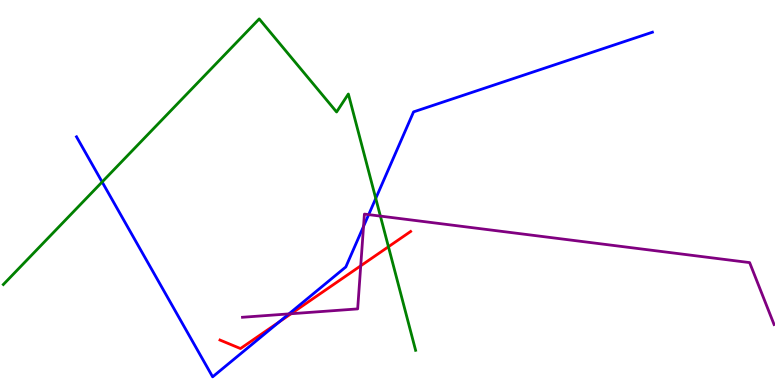[{'lines': ['blue', 'red'], 'intersections': [{'x': 3.6, 'y': 1.64}]}, {'lines': ['green', 'red'], 'intersections': [{'x': 5.01, 'y': 3.59}]}, {'lines': ['purple', 'red'], 'intersections': [{'x': 3.76, 'y': 1.85}, {'x': 4.65, 'y': 3.1}]}, {'lines': ['blue', 'green'], 'intersections': [{'x': 1.32, 'y': 5.27}, {'x': 4.85, 'y': 4.85}]}, {'lines': ['blue', 'purple'], 'intersections': [{'x': 3.73, 'y': 1.85}, {'x': 4.69, 'y': 4.12}, {'x': 4.76, 'y': 4.43}]}, {'lines': ['green', 'purple'], 'intersections': [{'x': 4.91, 'y': 4.39}]}]